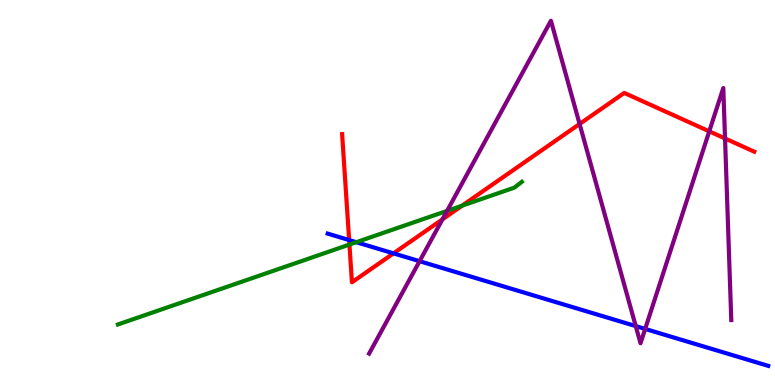[{'lines': ['blue', 'red'], 'intersections': [{'x': 4.51, 'y': 3.76}, {'x': 5.08, 'y': 3.42}]}, {'lines': ['green', 'red'], 'intersections': [{'x': 4.51, 'y': 3.65}, {'x': 5.96, 'y': 4.66}]}, {'lines': ['purple', 'red'], 'intersections': [{'x': 5.71, 'y': 4.3}, {'x': 7.48, 'y': 6.78}, {'x': 9.15, 'y': 6.59}, {'x': 9.36, 'y': 6.4}]}, {'lines': ['blue', 'green'], 'intersections': [{'x': 4.6, 'y': 3.71}]}, {'lines': ['blue', 'purple'], 'intersections': [{'x': 5.41, 'y': 3.22}, {'x': 8.2, 'y': 1.53}, {'x': 8.32, 'y': 1.46}]}, {'lines': ['green', 'purple'], 'intersections': [{'x': 5.77, 'y': 4.52}]}]